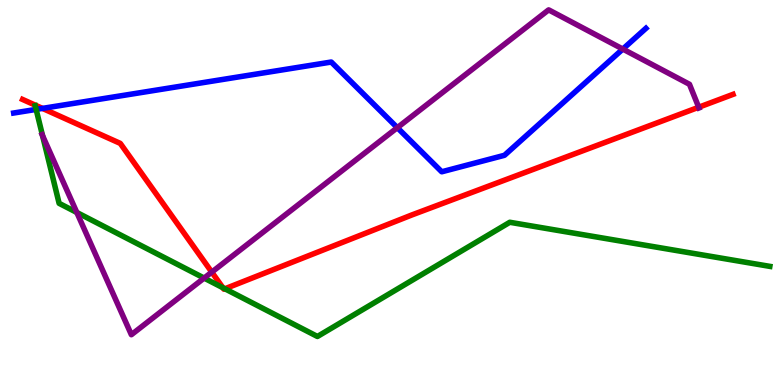[{'lines': ['blue', 'red'], 'intersections': [{'x': 0.548, 'y': 7.18}]}, {'lines': ['green', 'red'], 'intersections': [{'x': 2.88, 'y': 2.53}, {'x': 2.9, 'y': 2.5}]}, {'lines': ['purple', 'red'], 'intersections': [{'x': 2.73, 'y': 2.93}, {'x': 9.02, 'y': 7.21}]}, {'lines': ['blue', 'green'], 'intersections': [{'x': 0.466, 'y': 7.16}]}, {'lines': ['blue', 'purple'], 'intersections': [{'x': 5.13, 'y': 6.68}, {'x': 8.04, 'y': 8.73}]}, {'lines': ['green', 'purple'], 'intersections': [{'x': 0.549, 'y': 6.48}, {'x': 0.991, 'y': 4.48}, {'x': 2.63, 'y': 2.78}]}]